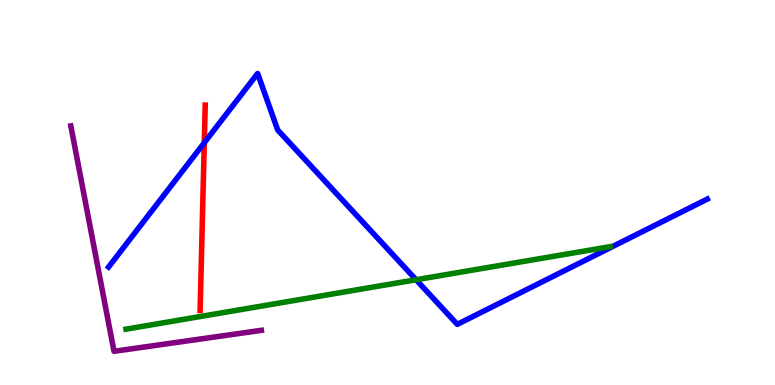[{'lines': ['blue', 'red'], 'intersections': [{'x': 2.64, 'y': 6.29}]}, {'lines': ['green', 'red'], 'intersections': []}, {'lines': ['purple', 'red'], 'intersections': []}, {'lines': ['blue', 'green'], 'intersections': [{'x': 5.37, 'y': 2.73}]}, {'lines': ['blue', 'purple'], 'intersections': []}, {'lines': ['green', 'purple'], 'intersections': []}]